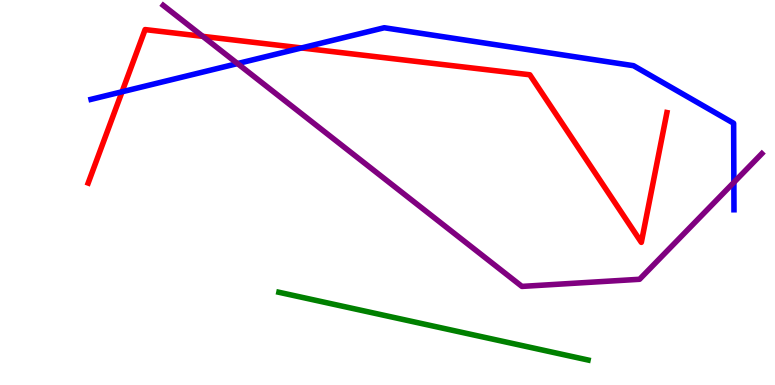[{'lines': ['blue', 'red'], 'intersections': [{'x': 1.57, 'y': 7.62}, {'x': 3.89, 'y': 8.75}]}, {'lines': ['green', 'red'], 'intersections': []}, {'lines': ['purple', 'red'], 'intersections': [{'x': 2.62, 'y': 9.06}]}, {'lines': ['blue', 'green'], 'intersections': []}, {'lines': ['blue', 'purple'], 'intersections': [{'x': 3.06, 'y': 8.35}, {'x': 9.47, 'y': 5.26}]}, {'lines': ['green', 'purple'], 'intersections': []}]